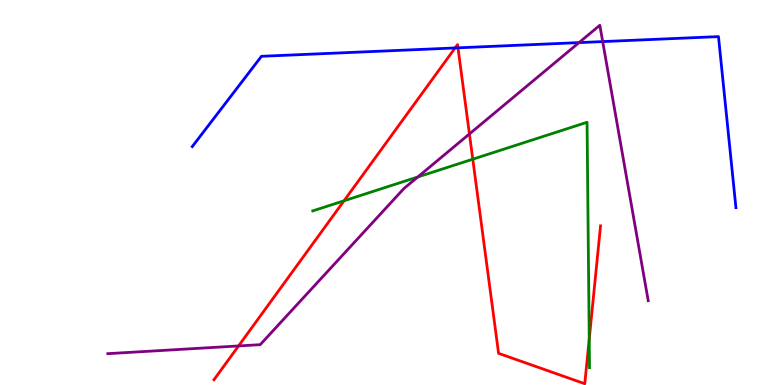[{'lines': ['blue', 'red'], 'intersections': [{'x': 5.87, 'y': 8.75}, {'x': 5.91, 'y': 8.76}]}, {'lines': ['green', 'red'], 'intersections': [{'x': 4.44, 'y': 4.78}, {'x': 6.1, 'y': 5.86}, {'x': 7.6, 'y': 1.19}]}, {'lines': ['purple', 'red'], 'intersections': [{'x': 3.08, 'y': 1.01}, {'x': 6.06, 'y': 6.52}]}, {'lines': ['blue', 'green'], 'intersections': []}, {'lines': ['blue', 'purple'], 'intersections': [{'x': 7.47, 'y': 8.89}, {'x': 7.78, 'y': 8.92}]}, {'lines': ['green', 'purple'], 'intersections': [{'x': 5.39, 'y': 5.4}]}]